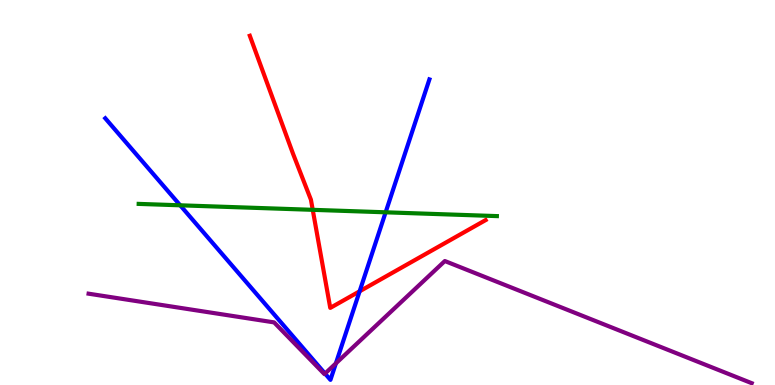[{'lines': ['blue', 'red'], 'intersections': [{'x': 4.64, 'y': 2.43}]}, {'lines': ['green', 'red'], 'intersections': [{'x': 4.04, 'y': 4.55}]}, {'lines': ['purple', 'red'], 'intersections': []}, {'lines': ['blue', 'green'], 'intersections': [{'x': 2.32, 'y': 4.67}, {'x': 4.98, 'y': 4.49}]}, {'lines': ['blue', 'purple'], 'intersections': [{'x': 4.19, 'y': 0.297}, {'x': 4.33, 'y': 0.562}]}, {'lines': ['green', 'purple'], 'intersections': []}]